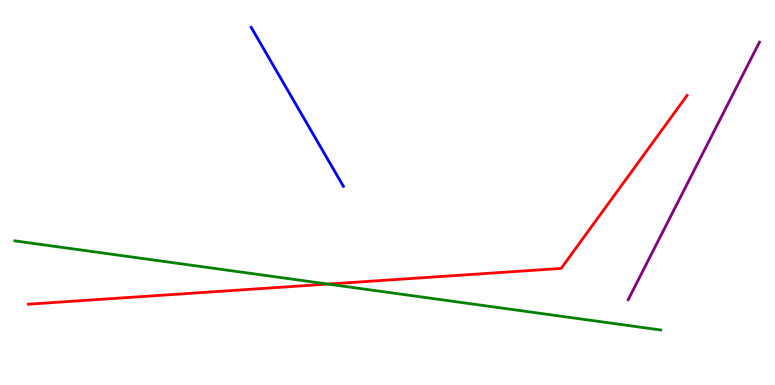[{'lines': ['blue', 'red'], 'intersections': []}, {'lines': ['green', 'red'], 'intersections': [{'x': 4.23, 'y': 2.62}]}, {'lines': ['purple', 'red'], 'intersections': []}, {'lines': ['blue', 'green'], 'intersections': []}, {'lines': ['blue', 'purple'], 'intersections': []}, {'lines': ['green', 'purple'], 'intersections': []}]